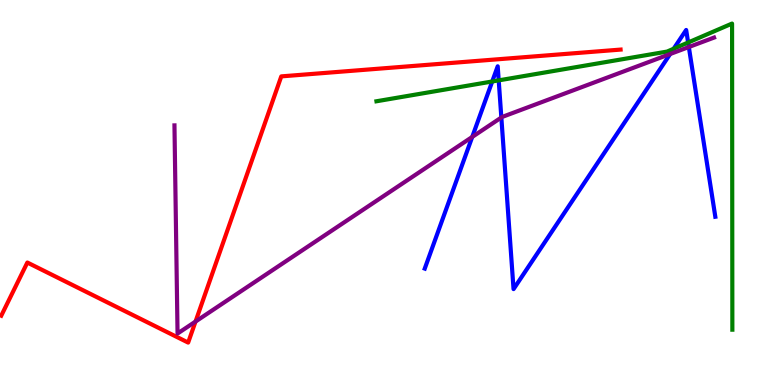[{'lines': ['blue', 'red'], 'intersections': []}, {'lines': ['green', 'red'], 'intersections': []}, {'lines': ['purple', 'red'], 'intersections': [{'x': 2.52, 'y': 1.65}]}, {'lines': ['blue', 'green'], 'intersections': [{'x': 6.35, 'y': 7.88}, {'x': 6.43, 'y': 7.91}, {'x': 8.69, 'y': 8.73}, {'x': 8.88, 'y': 8.9}]}, {'lines': ['blue', 'purple'], 'intersections': [{'x': 6.09, 'y': 6.44}, {'x': 6.47, 'y': 6.95}, {'x': 8.65, 'y': 8.6}, {'x': 8.89, 'y': 8.78}]}, {'lines': ['green', 'purple'], 'intersections': []}]